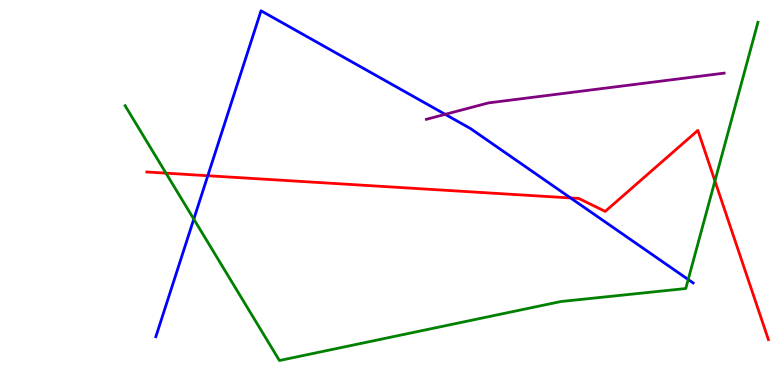[{'lines': ['blue', 'red'], 'intersections': [{'x': 2.68, 'y': 5.44}, {'x': 7.36, 'y': 4.86}]}, {'lines': ['green', 'red'], 'intersections': [{'x': 2.14, 'y': 5.5}, {'x': 9.22, 'y': 5.3}]}, {'lines': ['purple', 'red'], 'intersections': []}, {'lines': ['blue', 'green'], 'intersections': [{'x': 2.5, 'y': 4.31}, {'x': 8.88, 'y': 2.74}]}, {'lines': ['blue', 'purple'], 'intersections': [{'x': 5.74, 'y': 7.03}]}, {'lines': ['green', 'purple'], 'intersections': []}]